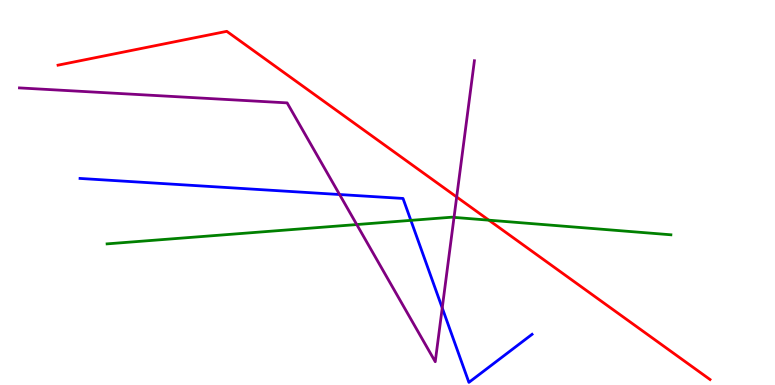[{'lines': ['blue', 'red'], 'intersections': []}, {'lines': ['green', 'red'], 'intersections': [{'x': 6.31, 'y': 4.28}]}, {'lines': ['purple', 'red'], 'intersections': [{'x': 5.89, 'y': 4.88}]}, {'lines': ['blue', 'green'], 'intersections': [{'x': 5.3, 'y': 4.28}]}, {'lines': ['blue', 'purple'], 'intersections': [{'x': 4.38, 'y': 4.95}, {'x': 5.71, 'y': 2.0}]}, {'lines': ['green', 'purple'], 'intersections': [{'x': 4.6, 'y': 4.17}, {'x': 5.86, 'y': 4.35}]}]